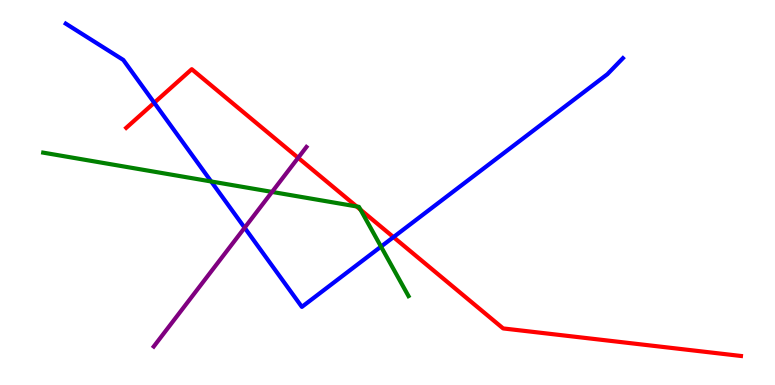[{'lines': ['blue', 'red'], 'intersections': [{'x': 1.99, 'y': 7.33}, {'x': 5.08, 'y': 3.84}]}, {'lines': ['green', 'red'], 'intersections': [{'x': 4.6, 'y': 4.64}, {'x': 4.65, 'y': 4.55}]}, {'lines': ['purple', 'red'], 'intersections': [{'x': 3.85, 'y': 5.9}]}, {'lines': ['blue', 'green'], 'intersections': [{'x': 2.72, 'y': 5.29}, {'x': 4.92, 'y': 3.59}]}, {'lines': ['blue', 'purple'], 'intersections': [{'x': 3.16, 'y': 4.08}]}, {'lines': ['green', 'purple'], 'intersections': [{'x': 3.51, 'y': 5.01}]}]